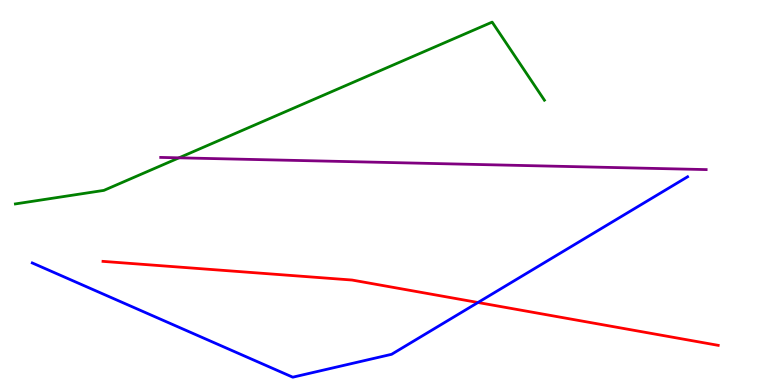[{'lines': ['blue', 'red'], 'intersections': [{'x': 6.17, 'y': 2.14}]}, {'lines': ['green', 'red'], 'intersections': []}, {'lines': ['purple', 'red'], 'intersections': []}, {'lines': ['blue', 'green'], 'intersections': []}, {'lines': ['blue', 'purple'], 'intersections': []}, {'lines': ['green', 'purple'], 'intersections': [{'x': 2.31, 'y': 5.9}]}]